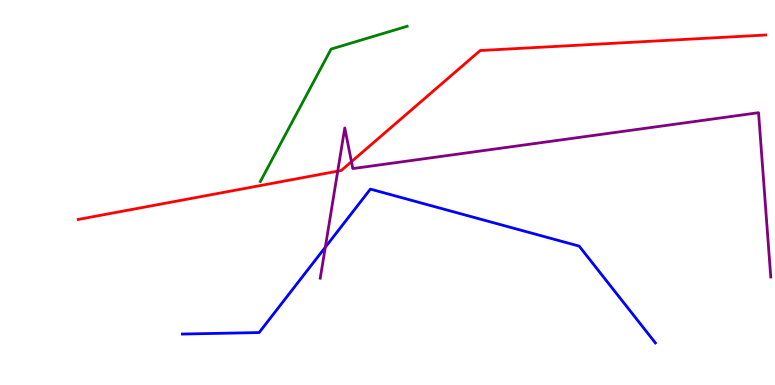[{'lines': ['blue', 'red'], 'intersections': []}, {'lines': ['green', 'red'], 'intersections': []}, {'lines': ['purple', 'red'], 'intersections': [{'x': 4.36, 'y': 5.55}, {'x': 4.53, 'y': 5.8}]}, {'lines': ['blue', 'green'], 'intersections': []}, {'lines': ['blue', 'purple'], 'intersections': [{'x': 4.2, 'y': 3.58}]}, {'lines': ['green', 'purple'], 'intersections': []}]